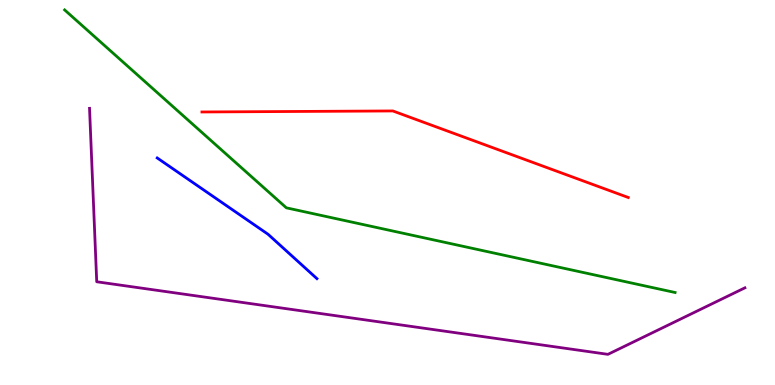[{'lines': ['blue', 'red'], 'intersections': []}, {'lines': ['green', 'red'], 'intersections': []}, {'lines': ['purple', 'red'], 'intersections': []}, {'lines': ['blue', 'green'], 'intersections': []}, {'lines': ['blue', 'purple'], 'intersections': []}, {'lines': ['green', 'purple'], 'intersections': []}]